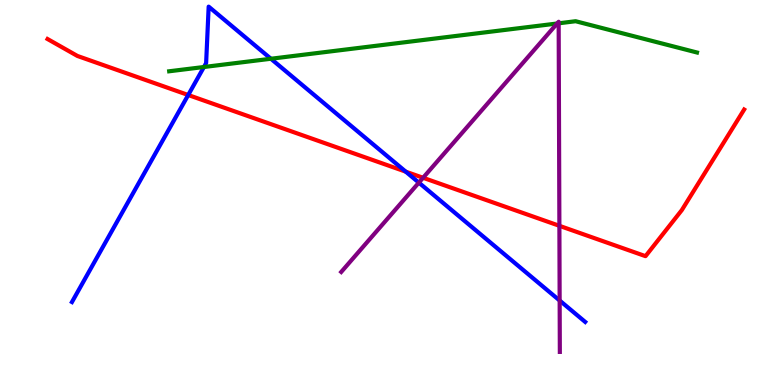[{'lines': ['blue', 'red'], 'intersections': [{'x': 2.43, 'y': 7.53}, {'x': 5.24, 'y': 5.54}]}, {'lines': ['green', 'red'], 'intersections': []}, {'lines': ['purple', 'red'], 'intersections': [{'x': 5.46, 'y': 5.38}, {'x': 7.22, 'y': 4.13}]}, {'lines': ['blue', 'green'], 'intersections': [{'x': 2.63, 'y': 8.26}, {'x': 3.5, 'y': 8.47}]}, {'lines': ['blue', 'purple'], 'intersections': [{'x': 5.4, 'y': 5.26}, {'x': 7.22, 'y': 2.19}]}, {'lines': ['green', 'purple'], 'intersections': [{'x': 7.19, 'y': 9.39}, {'x': 7.21, 'y': 9.39}]}]